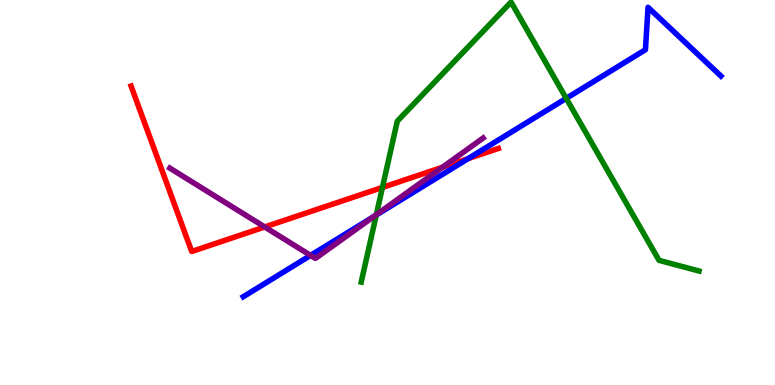[{'lines': ['blue', 'red'], 'intersections': [{'x': 6.04, 'y': 5.88}]}, {'lines': ['green', 'red'], 'intersections': [{'x': 4.93, 'y': 5.13}]}, {'lines': ['purple', 'red'], 'intersections': [{'x': 3.42, 'y': 4.1}, {'x': 5.71, 'y': 5.66}]}, {'lines': ['blue', 'green'], 'intersections': [{'x': 4.85, 'y': 4.41}, {'x': 7.31, 'y': 7.44}]}, {'lines': ['blue', 'purple'], 'intersections': [{'x': 4.01, 'y': 3.37}, {'x': 4.82, 'y': 4.37}]}, {'lines': ['green', 'purple'], 'intersections': [{'x': 4.86, 'y': 4.42}]}]